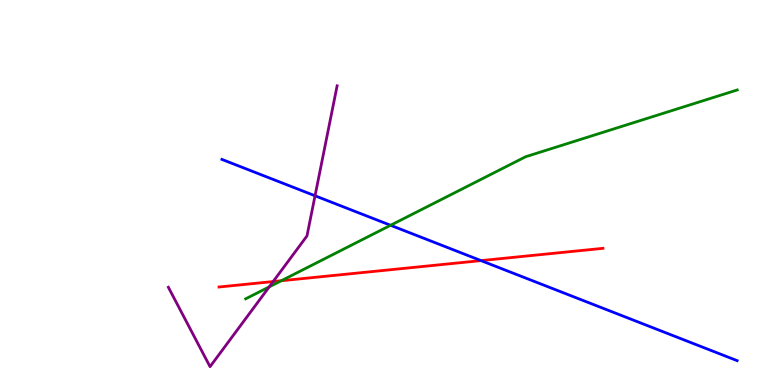[{'lines': ['blue', 'red'], 'intersections': [{'x': 6.21, 'y': 3.23}]}, {'lines': ['green', 'red'], 'intersections': [{'x': 3.63, 'y': 2.71}]}, {'lines': ['purple', 'red'], 'intersections': [{'x': 3.52, 'y': 2.69}]}, {'lines': ['blue', 'green'], 'intersections': [{'x': 5.04, 'y': 4.15}]}, {'lines': ['blue', 'purple'], 'intersections': [{'x': 4.06, 'y': 4.91}]}, {'lines': ['green', 'purple'], 'intersections': [{'x': 3.47, 'y': 2.55}]}]